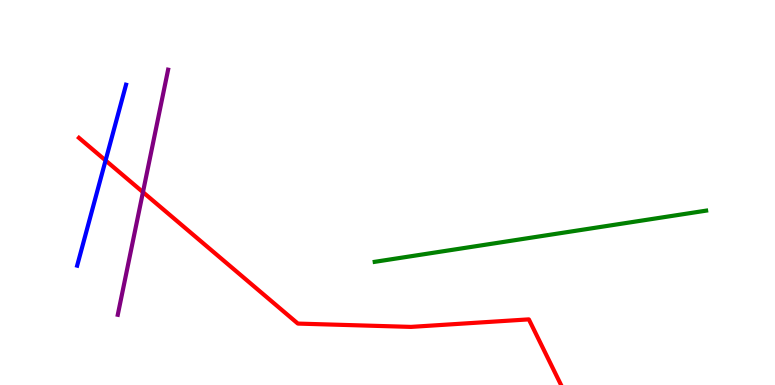[{'lines': ['blue', 'red'], 'intersections': [{'x': 1.36, 'y': 5.83}]}, {'lines': ['green', 'red'], 'intersections': []}, {'lines': ['purple', 'red'], 'intersections': [{'x': 1.84, 'y': 5.01}]}, {'lines': ['blue', 'green'], 'intersections': []}, {'lines': ['blue', 'purple'], 'intersections': []}, {'lines': ['green', 'purple'], 'intersections': []}]